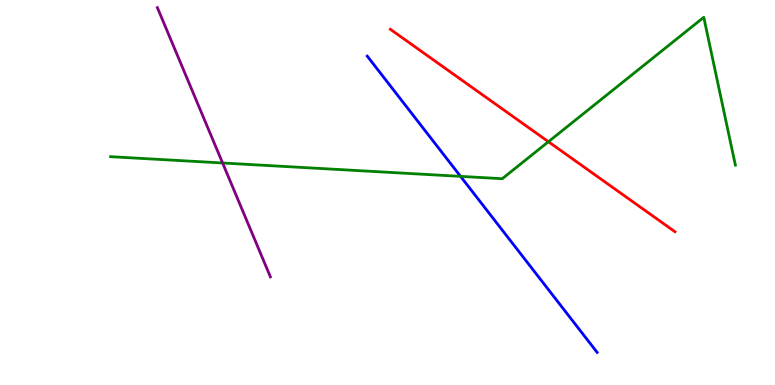[{'lines': ['blue', 'red'], 'intersections': []}, {'lines': ['green', 'red'], 'intersections': [{'x': 7.08, 'y': 6.32}]}, {'lines': ['purple', 'red'], 'intersections': []}, {'lines': ['blue', 'green'], 'intersections': [{'x': 5.94, 'y': 5.42}]}, {'lines': ['blue', 'purple'], 'intersections': []}, {'lines': ['green', 'purple'], 'intersections': [{'x': 2.87, 'y': 5.77}]}]